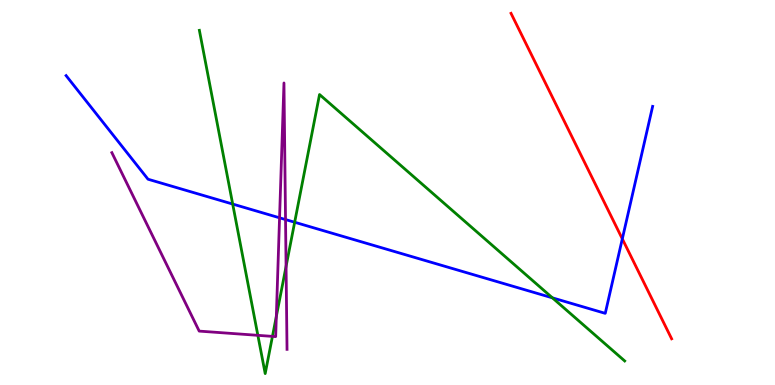[{'lines': ['blue', 'red'], 'intersections': [{'x': 8.03, 'y': 3.8}]}, {'lines': ['green', 'red'], 'intersections': []}, {'lines': ['purple', 'red'], 'intersections': []}, {'lines': ['blue', 'green'], 'intersections': [{'x': 3.0, 'y': 4.7}, {'x': 3.8, 'y': 4.23}, {'x': 7.13, 'y': 2.26}]}, {'lines': ['blue', 'purple'], 'intersections': [{'x': 3.61, 'y': 4.34}, {'x': 3.68, 'y': 4.3}]}, {'lines': ['green', 'purple'], 'intersections': [{'x': 3.33, 'y': 1.29}, {'x': 3.52, 'y': 1.26}, {'x': 3.57, 'y': 1.78}, {'x': 3.69, 'y': 3.08}]}]